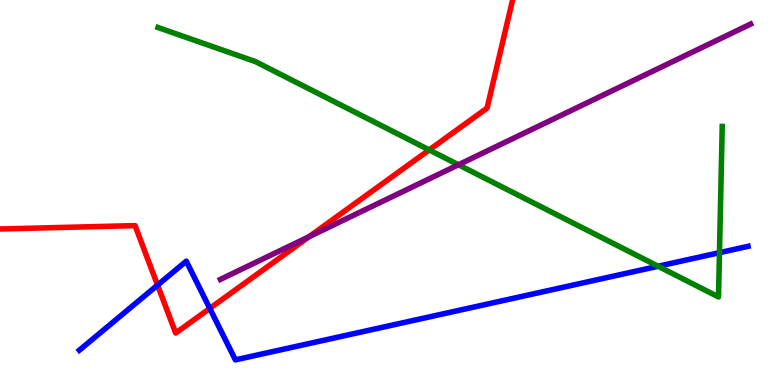[{'lines': ['blue', 'red'], 'intersections': [{'x': 2.03, 'y': 2.59}, {'x': 2.71, 'y': 1.99}]}, {'lines': ['green', 'red'], 'intersections': [{'x': 5.54, 'y': 6.11}]}, {'lines': ['purple', 'red'], 'intersections': [{'x': 3.99, 'y': 3.85}]}, {'lines': ['blue', 'green'], 'intersections': [{'x': 8.49, 'y': 3.08}, {'x': 9.28, 'y': 3.44}]}, {'lines': ['blue', 'purple'], 'intersections': []}, {'lines': ['green', 'purple'], 'intersections': [{'x': 5.92, 'y': 5.72}]}]